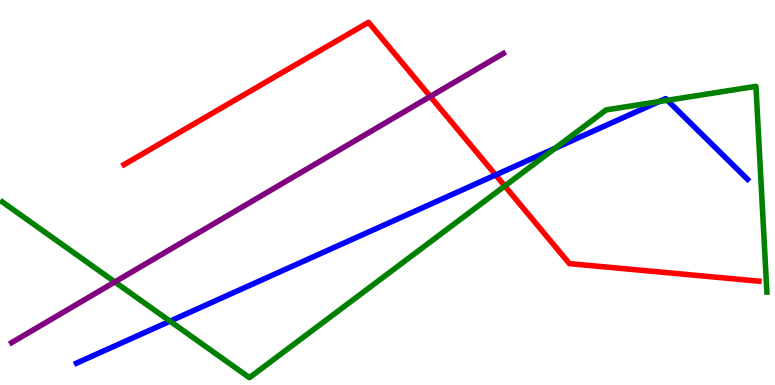[{'lines': ['blue', 'red'], 'intersections': [{'x': 6.39, 'y': 5.46}]}, {'lines': ['green', 'red'], 'intersections': [{'x': 6.51, 'y': 5.17}]}, {'lines': ['purple', 'red'], 'intersections': [{'x': 5.55, 'y': 7.49}]}, {'lines': ['blue', 'green'], 'intersections': [{'x': 2.19, 'y': 1.66}, {'x': 7.16, 'y': 6.15}, {'x': 8.5, 'y': 7.36}, {'x': 8.61, 'y': 7.4}]}, {'lines': ['blue', 'purple'], 'intersections': []}, {'lines': ['green', 'purple'], 'intersections': [{'x': 1.48, 'y': 2.68}]}]